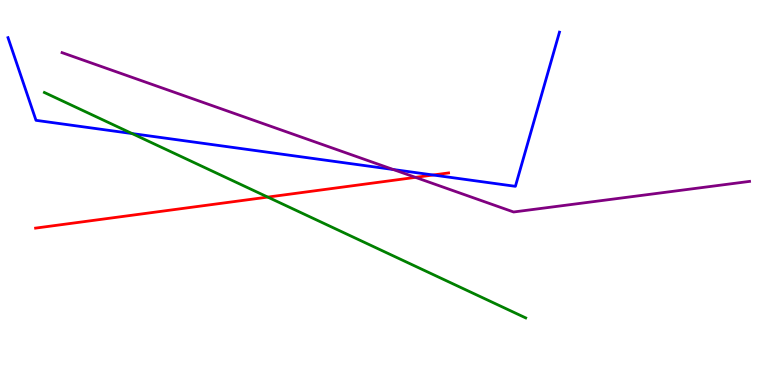[{'lines': ['blue', 'red'], 'intersections': [{'x': 5.59, 'y': 5.45}]}, {'lines': ['green', 'red'], 'intersections': [{'x': 3.45, 'y': 4.88}]}, {'lines': ['purple', 'red'], 'intersections': [{'x': 5.36, 'y': 5.39}]}, {'lines': ['blue', 'green'], 'intersections': [{'x': 1.7, 'y': 6.53}]}, {'lines': ['blue', 'purple'], 'intersections': [{'x': 5.07, 'y': 5.6}]}, {'lines': ['green', 'purple'], 'intersections': []}]